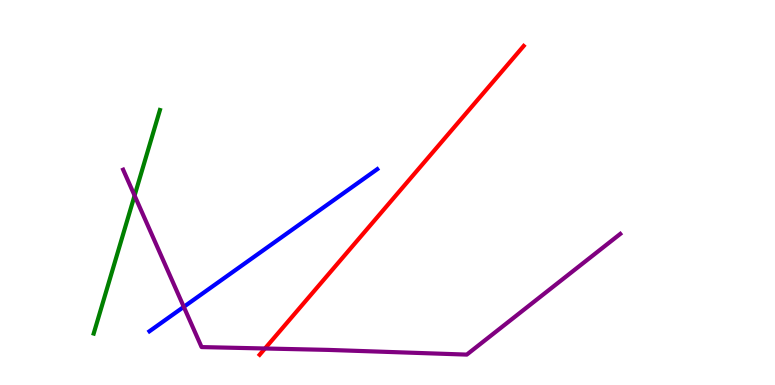[{'lines': ['blue', 'red'], 'intersections': []}, {'lines': ['green', 'red'], 'intersections': []}, {'lines': ['purple', 'red'], 'intersections': [{'x': 3.42, 'y': 0.948}]}, {'lines': ['blue', 'green'], 'intersections': []}, {'lines': ['blue', 'purple'], 'intersections': [{'x': 2.37, 'y': 2.03}]}, {'lines': ['green', 'purple'], 'intersections': [{'x': 1.74, 'y': 4.92}]}]